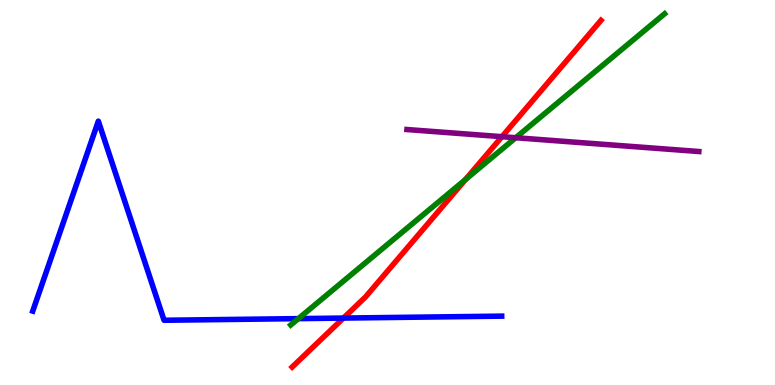[{'lines': ['blue', 'red'], 'intersections': [{'x': 4.43, 'y': 1.74}]}, {'lines': ['green', 'red'], 'intersections': [{'x': 6.01, 'y': 5.34}]}, {'lines': ['purple', 'red'], 'intersections': [{'x': 6.48, 'y': 6.45}]}, {'lines': ['blue', 'green'], 'intersections': [{'x': 3.85, 'y': 1.72}]}, {'lines': ['blue', 'purple'], 'intersections': []}, {'lines': ['green', 'purple'], 'intersections': [{'x': 6.65, 'y': 6.42}]}]